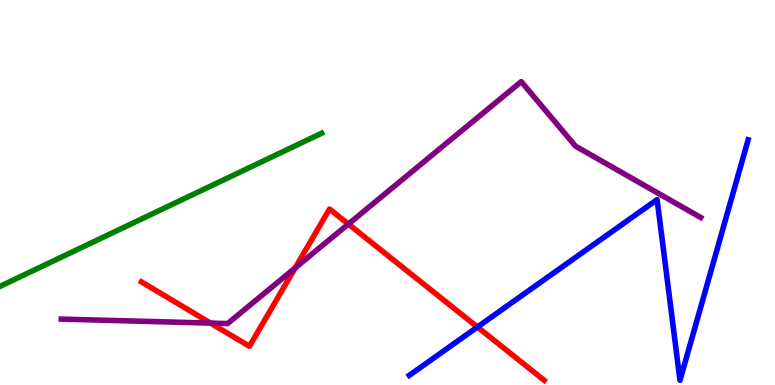[{'lines': ['blue', 'red'], 'intersections': [{'x': 6.16, 'y': 1.51}]}, {'lines': ['green', 'red'], 'intersections': []}, {'lines': ['purple', 'red'], 'intersections': [{'x': 2.72, 'y': 1.61}, {'x': 3.81, 'y': 3.04}, {'x': 4.5, 'y': 4.18}]}, {'lines': ['blue', 'green'], 'intersections': []}, {'lines': ['blue', 'purple'], 'intersections': []}, {'lines': ['green', 'purple'], 'intersections': []}]